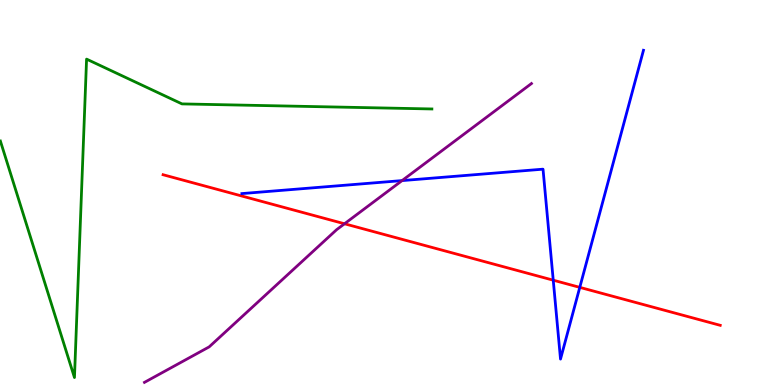[{'lines': ['blue', 'red'], 'intersections': [{'x': 7.14, 'y': 2.72}, {'x': 7.48, 'y': 2.54}]}, {'lines': ['green', 'red'], 'intersections': []}, {'lines': ['purple', 'red'], 'intersections': [{'x': 4.45, 'y': 4.19}]}, {'lines': ['blue', 'green'], 'intersections': []}, {'lines': ['blue', 'purple'], 'intersections': [{'x': 5.19, 'y': 5.31}]}, {'lines': ['green', 'purple'], 'intersections': []}]